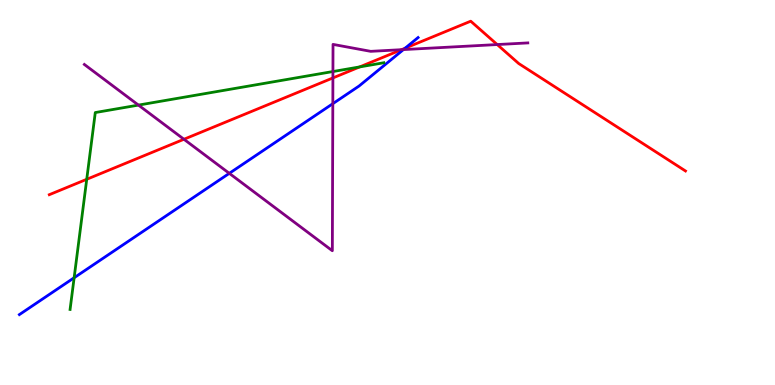[{'lines': ['blue', 'red'], 'intersections': [{'x': 5.23, 'y': 8.75}]}, {'lines': ['green', 'red'], 'intersections': [{'x': 1.12, 'y': 5.34}, {'x': 4.64, 'y': 8.26}]}, {'lines': ['purple', 'red'], 'intersections': [{'x': 2.37, 'y': 6.38}, {'x': 4.3, 'y': 7.98}, {'x': 5.18, 'y': 8.71}, {'x': 6.42, 'y': 8.84}]}, {'lines': ['blue', 'green'], 'intersections': [{'x': 0.957, 'y': 2.79}]}, {'lines': ['blue', 'purple'], 'intersections': [{'x': 2.96, 'y': 5.5}, {'x': 4.29, 'y': 7.31}, {'x': 5.21, 'y': 8.71}]}, {'lines': ['green', 'purple'], 'intersections': [{'x': 1.79, 'y': 7.27}, {'x': 4.3, 'y': 8.14}]}]